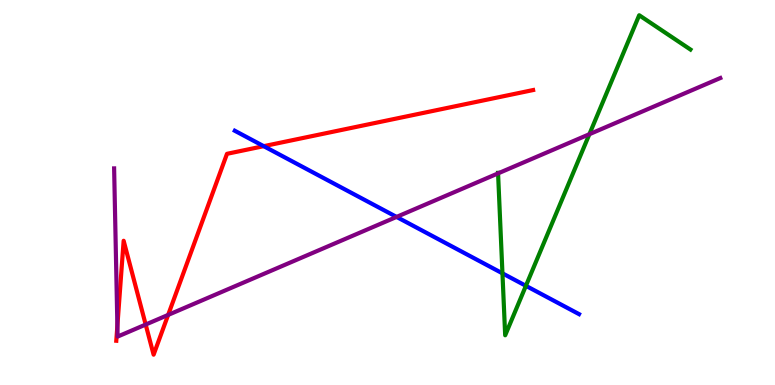[{'lines': ['blue', 'red'], 'intersections': [{'x': 3.4, 'y': 6.2}]}, {'lines': ['green', 'red'], 'intersections': []}, {'lines': ['purple', 'red'], 'intersections': [{'x': 1.51, 'y': 1.54}, {'x': 1.88, 'y': 1.57}, {'x': 2.17, 'y': 1.82}]}, {'lines': ['blue', 'green'], 'intersections': [{'x': 6.48, 'y': 2.9}, {'x': 6.79, 'y': 2.58}]}, {'lines': ['blue', 'purple'], 'intersections': [{'x': 5.12, 'y': 4.37}]}, {'lines': ['green', 'purple'], 'intersections': [{'x': 6.43, 'y': 5.5}, {'x': 7.6, 'y': 6.51}]}]